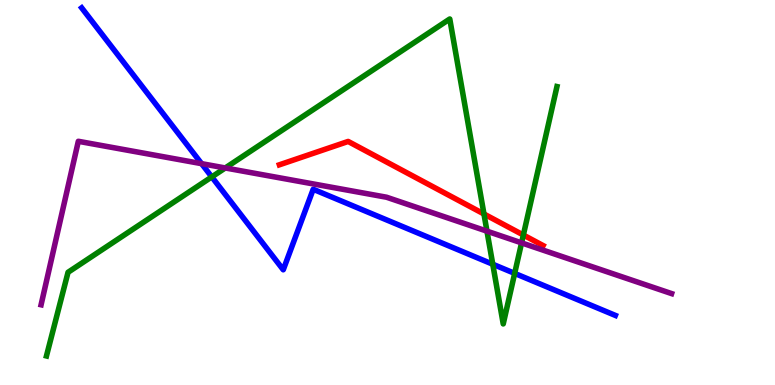[{'lines': ['blue', 'red'], 'intersections': []}, {'lines': ['green', 'red'], 'intersections': [{'x': 6.24, 'y': 4.44}, {'x': 6.75, 'y': 3.9}]}, {'lines': ['purple', 'red'], 'intersections': []}, {'lines': ['blue', 'green'], 'intersections': [{'x': 2.73, 'y': 5.4}, {'x': 6.36, 'y': 3.14}, {'x': 6.64, 'y': 2.9}]}, {'lines': ['blue', 'purple'], 'intersections': [{'x': 2.6, 'y': 5.75}]}, {'lines': ['green', 'purple'], 'intersections': [{'x': 2.91, 'y': 5.64}, {'x': 6.28, 'y': 4.0}, {'x': 6.73, 'y': 3.69}]}]